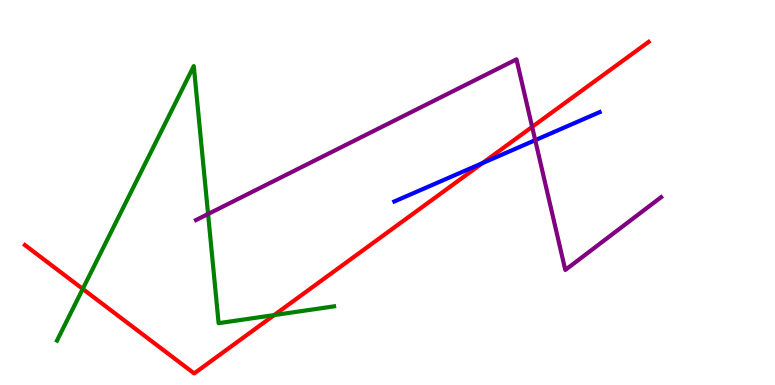[{'lines': ['blue', 'red'], 'intersections': [{'x': 6.23, 'y': 5.76}]}, {'lines': ['green', 'red'], 'intersections': [{'x': 1.07, 'y': 2.5}, {'x': 3.54, 'y': 1.82}]}, {'lines': ['purple', 'red'], 'intersections': [{'x': 6.87, 'y': 6.7}]}, {'lines': ['blue', 'green'], 'intersections': []}, {'lines': ['blue', 'purple'], 'intersections': [{'x': 6.91, 'y': 6.36}]}, {'lines': ['green', 'purple'], 'intersections': [{'x': 2.68, 'y': 4.44}]}]